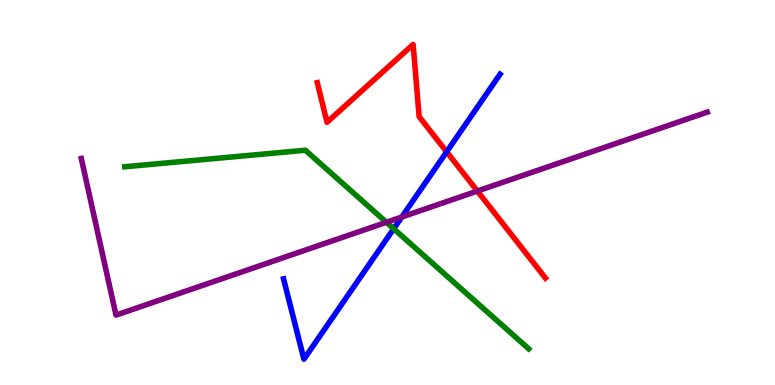[{'lines': ['blue', 'red'], 'intersections': [{'x': 5.76, 'y': 6.06}]}, {'lines': ['green', 'red'], 'intersections': []}, {'lines': ['purple', 'red'], 'intersections': [{'x': 6.16, 'y': 5.04}]}, {'lines': ['blue', 'green'], 'intersections': [{'x': 5.08, 'y': 4.06}]}, {'lines': ['blue', 'purple'], 'intersections': [{'x': 5.18, 'y': 4.36}]}, {'lines': ['green', 'purple'], 'intersections': [{'x': 4.99, 'y': 4.23}]}]